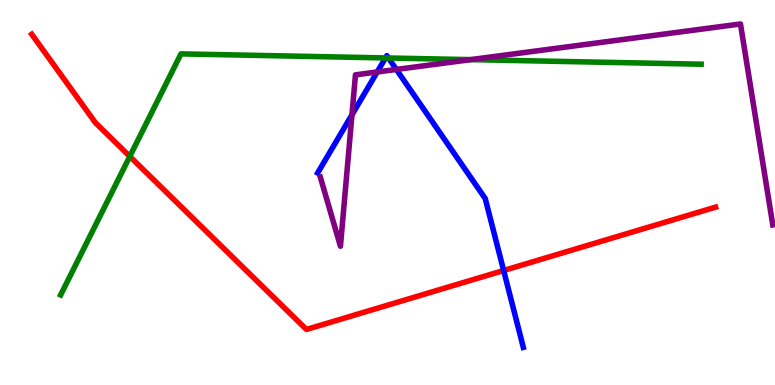[{'lines': ['blue', 'red'], 'intersections': [{'x': 6.5, 'y': 2.97}]}, {'lines': ['green', 'red'], 'intersections': [{'x': 1.67, 'y': 5.94}]}, {'lines': ['purple', 'red'], 'intersections': []}, {'lines': ['blue', 'green'], 'intersections': [{'x': 4.97, 'y': 8.5}, {'x': 5.01, 'y': 8.49}]}, {'lines': ['blue', 'purple'], 'intersections': [{'x': 4.54, 'y': 7.02}, {'x': 4.87, 'y': 8.13}, {'x': 5.11, 'y': 8.2}]}, {'lines': ['green', 'purple'], 'intersections': [{'x': 6.07, 'y': 8.45}]}]